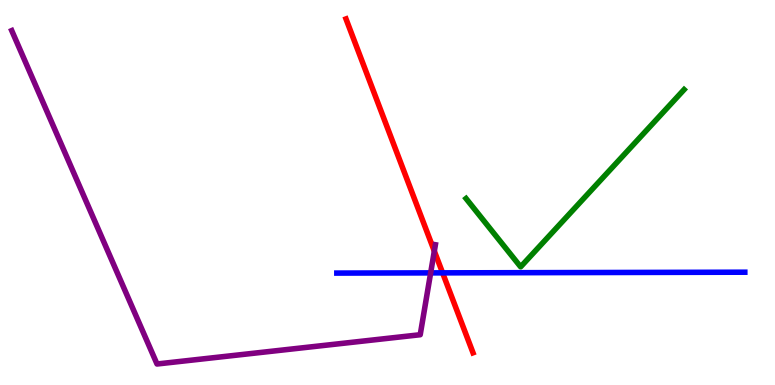[{'lines': ['blue', 'red'], 'intersections': [{'x': 5.71, 'y': 2.91}]}, {'lines': ['green', 'red'], 'intersections': []}, {'lines': ['purple', 'red'], 'intersections': [{'x': 5.6, 'y': 3.48}]}, {'lines': ['blue', 'green'], 'intersections': []}, {'lines': ['blue', 'purple'], 'intersections': [{'x': 5.56, 'y': 2.91}]}, {'lines': ['green', 'purple'], 'intersections': []}]